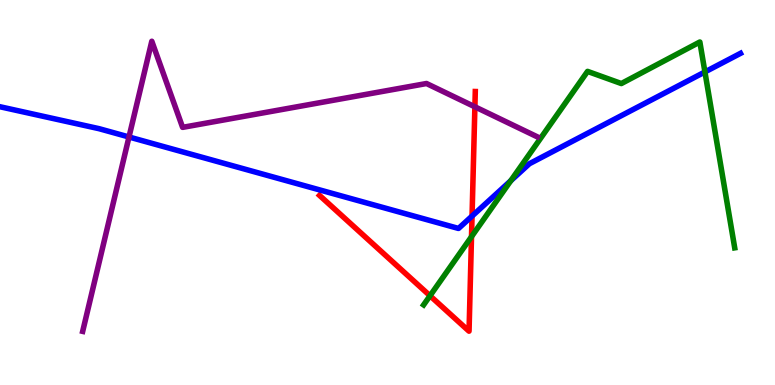[{'lines': ['blue', 'red'], 'intersections': [{'x': 6.09, 'y': 4.39}]}, {'lines': ['green', 'red'], 'intersections': [{'x': 5.55, 'y': 2.32}, {'x': 6.08, 'y': 3.85}]}, {'lines': ['purple', 'red'], 'intersections': [{'x': 6.13, 'y': 7.23}]}, {'lines': ['blue', 'green'], 'intersections': [{'x': 6.59, 'y': 5.31}, {'x': 9.1, 'y': 8.13}]}, {'lines': ['blue', 'purple'], 'intersections': [{'x': 1.66, 'y': 6.44}]}, {'lines': ['green', 'purple'], 'intersections': []}]